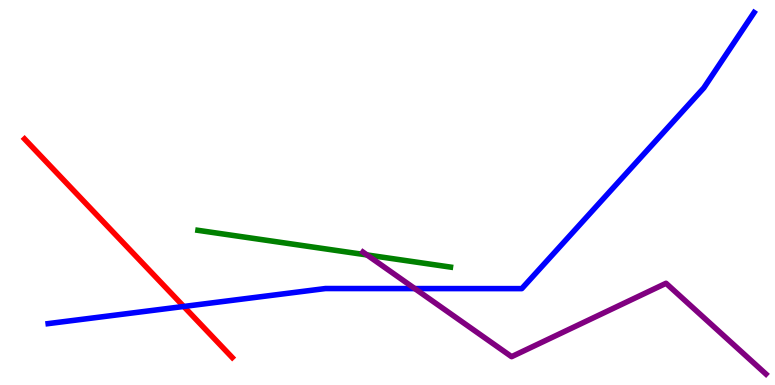[{'lines': ['blue', 'red'], 'intersections': [{'x': 2.37, 'y': 2.04}]}, {'lines': ['green', 'red'], 'intersections': []}, {'lines': ['purple', 'red'], 'intersections': []}, {'lines': ['blue', 'green'], 'intersections': []}, {'lines': ['blue', 'purple'], 'intersections': [{'x': 5.35, 'y': 2.5}]}, {'lines': ['green', 'purple'], 'intersections': [{'x': 4.74, 'y': 3.38}]}]